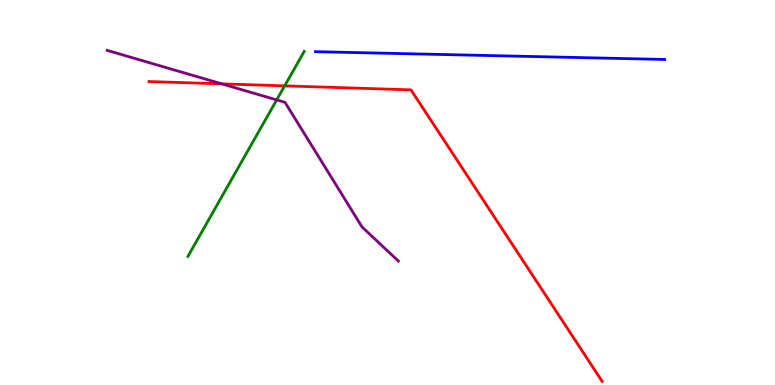[{'lines': ['blue', 'red'], 'intersections': []}, {'lines': ['green', 'red'], 'intersections': [{'x': 3.67, 'y': 7.77}]}, {'lines': ['purple', 'red'], 'intersections': [{'x': 2.86, 'y': 7.82}]}, {'lines': ['blue', 'green'], 'intersections': []}, {'lines': ['blue', 'purple'], 'intersections': []}, {'lines': ['green', 'purple'], 'intersections': [{'x': 3.57, 'y': 7.41}]}]